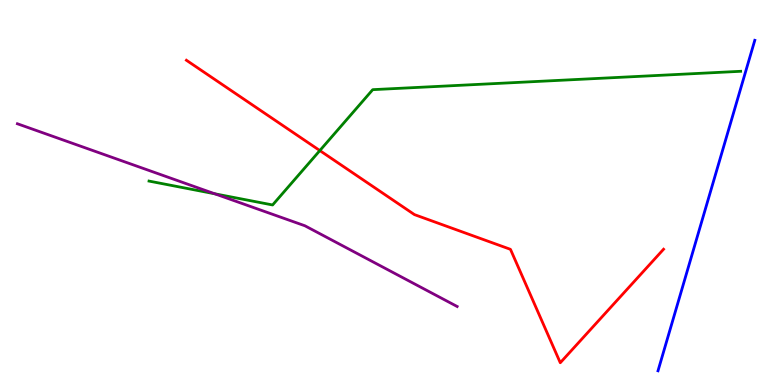[{'lines': ['blue', 'red'], 'intersections': []}, {'lines': ['green', 'red'], 'intersections': [{'x': 4.13, 'y': 6.09}]}, {'lines': ['purple', 'red'], 'intersections': []}, {'lines': ['blue', 'green'], 'intersections': []}, {'lines': ['blue', 'purple'], 'intersections': []}, {'lines': ['green', 'purple'], 'intersections': [{'x': 2.77, 'y': 4.97}]}]